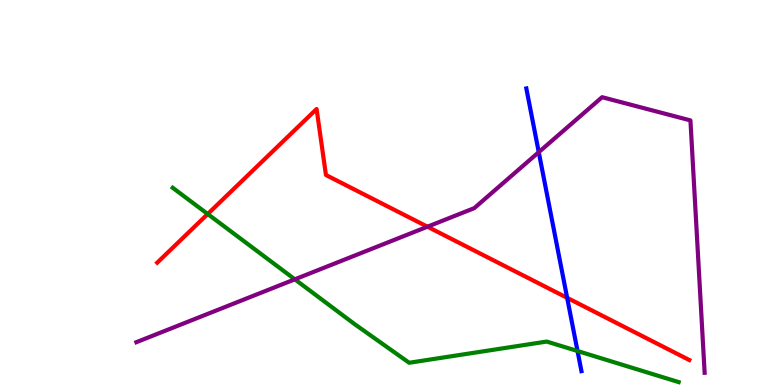[{'lines': ['blue', 'red'], 'intersections': [{'x': 7.32, 'y': 2.26}]}, {'lines': ['green', 'red'], 'intersections': [{'x': 2.68, 'y': 4.44}]}, {'lines': ['purple', 'red'], 'intersections': [{'x': 5.52, 'y': 4.11}]}, {'lines': ['blue', 'green'], 'intersections': [{'x': 7.45, 'y': 0.883}]}, {'lines': ['blue', 'purple'], 'intersections': [{'x': 6.95, 'y': 6.05}]}, {'lines': ['green', 'purple'], 'intersections': [{'x': 3.8, 'y': 2.74}]}]